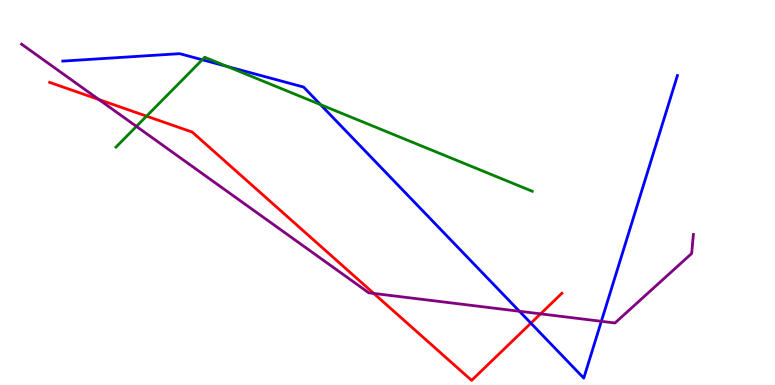[{'lines': ['blue', 'red'], 'intersections': [{'x': 6.85, 'y': 1.61}]}, {'lines': ['green', 'red'], 'intersections': [{'x': 1.89, 'y': 6.98}]}, {'lines': ['purple', 'red'], 'intersections': [{'x': 1.28, 'y': 7.41}, {'x': 4.82, 'y': 2.38}, {'x': 6.98, 'y': 1.85}]}, {'lines': ['blue', 'green'], 'intersections': [{'x': 2.61, 'y': 8.45}, {'x': 2.93, 'y': 8.27}, {'x': 4.14, 'y': 7.28}]}, {'lines': ['blue', 'purple'], 'intersections': [{'x': 6.7, 'y': 1.92}, {'x': 7.76, 'y': 1.65}]}, {'lines': ['green', 'purple'], 'intersections': [{'x': 1.76, 'y': 6.72}]}]